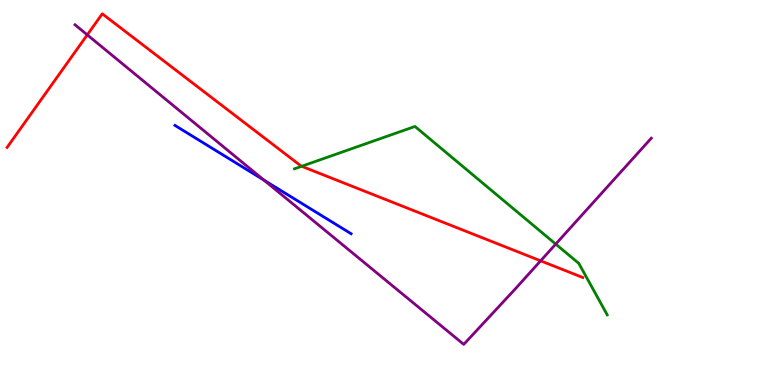[{'lines': ['blue', 'red'], 'intersections': []}, {'lines': ['green', 'red'], 'intersections': [{'x': 3.89, 'y': 5.68}]}, {'lines': ['purple', 'red'], 'intersections': [{'x': 1.13, 'y': 9.09}, {'x': 6.98, 'y': 3.23}]}, {'lines': ['blue', 'green'], 'intersections': []}, {'lines': ['blue', 'purple'], 'intersections': [{'x': 3.41, 'y': 5.32}]}, {'lines': ['green', 'purple'], 'intersections': [{'x': 7.17, 'y': 3.66}]}]